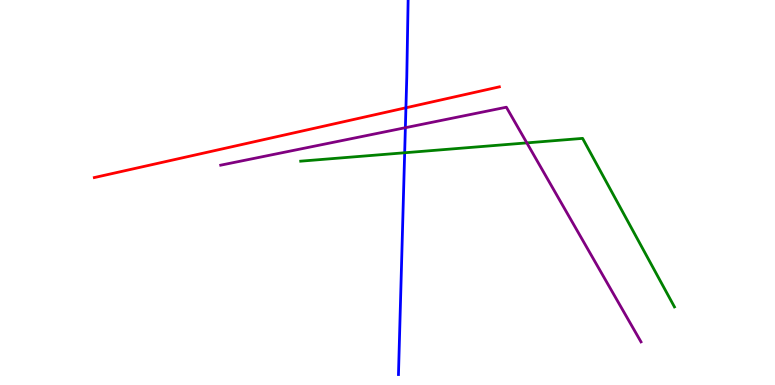[{'lines': ['blue', 'red'], 'intersections': [{'x': 5.24, 'y': 7.2}]}, {'lines': ['green', 'red'], 'intersections': []}, {'lines': ['purple', 'red'], 'intersections': []}, {'lines': ['blue', 'green'], 'intersections': [{'x': 5.22, 'y': 6.03}]}, {'lines': ['blue', 'purple'], 'intersections': [{'x': 5.23, 'y': 6.68}]}, {'lines': ['green', 'purple'], 'intersections': [{'x': 6.8, 'y': 6.29}]}]